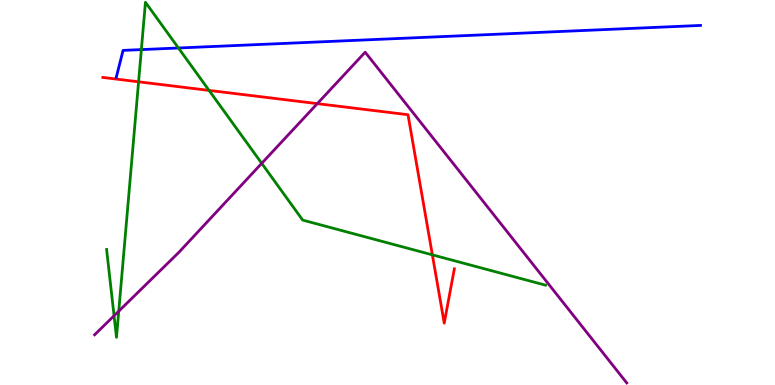[{'lines': ['blue', 'red'], 'intersections': []}, {'lines': ['green', 'red'], 'intersections': [{'x': 1.79, 'y': 7.88}, {'x': 2.7, 'y': 7.65}, {'x': 5.58, 'y': 3.38}]}, {'lines': ['purple', 'red'], 'intersections': [{'x': 4.09, 'y': 7.31}]}, {'lines': ['blue', 'green'], 'intersections': [{'x': 1.82, 'y': 8.71}, {'x': 2.3, 'y': 8.75}]}, {'lines': ['blue', 'purple'], 'intersections': []}, {'lines': ['green', 'purple'], 'intersections': [{'x': 1.47, 'y': 1.8}, {'x': 1.53, 'y': 1.92}, {'x': 3.38, 'y': 5.76}]}]